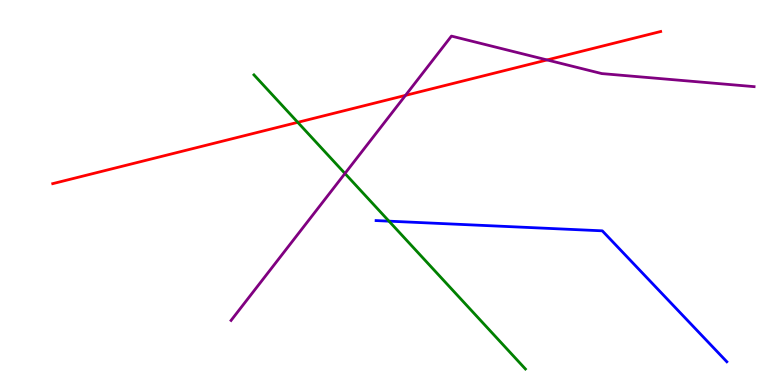[{'lines': ['blue', 'red'], 'intersections': []}, {'lines': ['green', 'red'], 'intersections': [{'x': 3.84, 'y': 6.82}]}, {'lines': ['purple', 'red'], 'intersections': [{'x': 5.23, 'y': 7.52}, {'x': 7.06, 'y': 8.44}]}, {'lines': ['blue', 'green'], 'intersections': [{'x': 5.02, 'y': 4.26}]}, {'lines': ['blue', 'purple'], 'intersections': []}, {'lines': ['green', 'purple'], 'intersections': [{'x': 4.45, 'y': 5.49}]}]